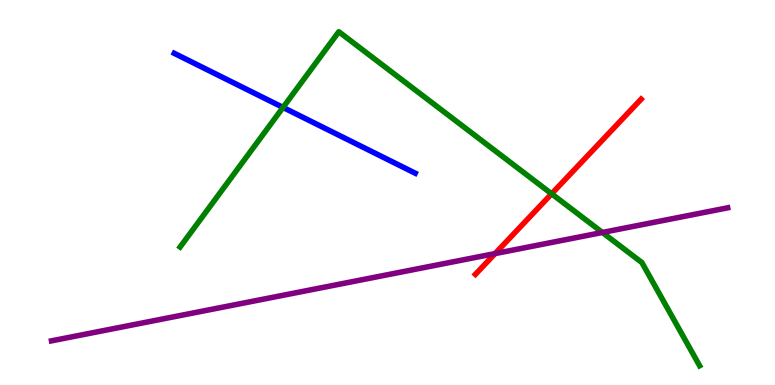[{'lines': ['blue', 'red'], 'intersections': []}, {'lines': ['green', 'red'], 'intersections': [{'x': 7.12, 'y': 4.97}]}, {'lines': ['purple', 'red'], 'intersections': [{'x': 6.39, 'y': 3.41}]}, {'lines': ['blue', 'green'], 'intersections': [{'x': 3.65, 'y': 7.21}]}, {'lines': ['blue', 'purple'], 'intersections': []}, {'lines': ['green', 'purple'], 'intersections': [{'x': 7.77, 'y': 3.96}]}]